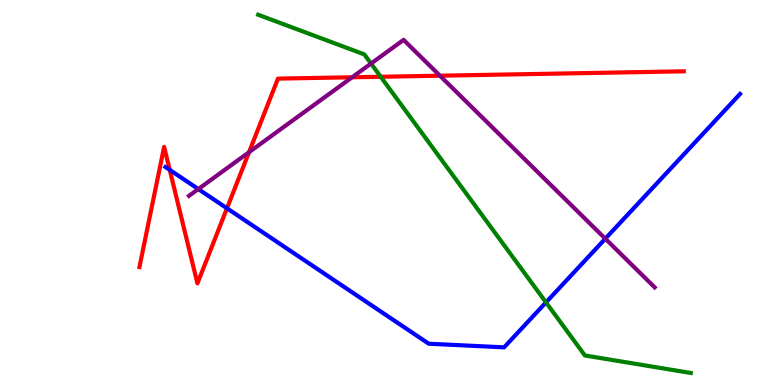[{'lines': ['blue', 'red'], 'intersections': [{'x': 2.19, 'y': 5.59}, {'x': 2.93, 'y': 4.59}]}, {'lines': ['green', 'red'], 'intersections': [{'x': 4.91, 'y': 8.01}]}, {'lines': ['purple', 'red'], 'intersections': [{'x': 3.21, 'y': 6.05}, {'x': 4.54, 'y': 7.99}, {'x': 5.68, 'y': 8.03}]}, {'lines': ['blue', 'green'], 'intersections': [{'x': 7.05, 'y': 2.15}]}, {'lines': ['blue', 'purple'], 'intersections': [{'x': 2.56, 'y': 5.09}, {'x': 7.81, 'y': 3.8}]}, {'lines': ['green', 'purple'], 'intersections': [{'x': 4.79, 'y': 8.35}]}]